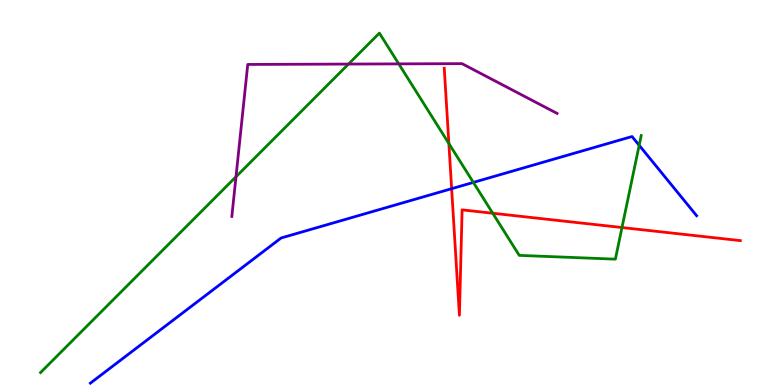[{'lines': ['blue', 'red'], 'intersections': [{'x': 5.83, 'y': 5.1}]}, {'lines': ['green', 'red'], 'intersections': [{'x': 5.79, 'y': 6.27}, {'x': 6.36, 'y': 4.46}, {'x': 8.03, 'y': 4.09}]}, {'lines': ['purple', 'red'], 'intersections': []}, {'lines': ['blue', 'green'], 'intersections': [{'x': 6.11, 'y': 5.26}, {'x': 8.25, 'y': 6.23}]}, {'lines': ['blue', 'purple'], 'intersections': []}, {'lines': ['green', 'purple'], 'intersections': [{'x': 3.05, 'y': 5.41}, {'x': 4.5, 'y': 8.34}, {'x': 5.15, 'y': 8.34}]}]